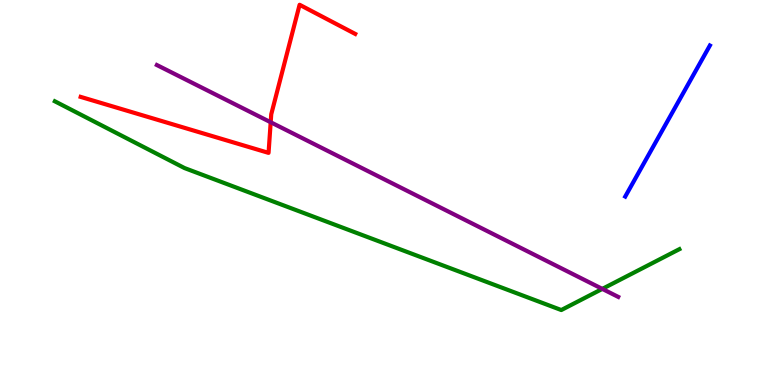[{'lines': ['blue', 'red'], 'intersections': []}, {'lines': ['green', 'red'], 'intersections': []}, {'lines': ['purple', 'red'], 'intersections': [{'x': 3.49, 'y': 6.83}]}, {'lines': ['blue', 'green'], 'intersections': []}, {'lines': ['blue', 'purple'], 'intersections': []}, {'lines': ['green', 'purple'], 'intersections': [{'x': 7.77, 'y': 2.5}]}]